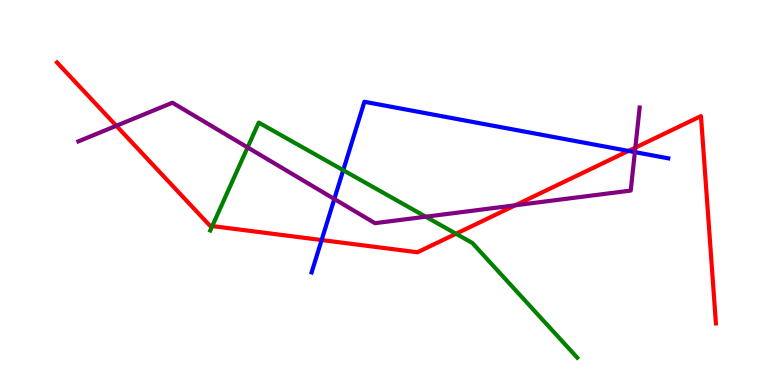[{'lines': ['blue', 'red'], 'intersections': [{'x': 4.15, 'y': 3.77}, {'x': 8.11, 'y': 6.08}]}, {'lines': ['green', 'red'], 'intersections': [{'x': 2.74, 'y': 4.13}, {'x': 5.88, 'y': 3.93}]}, {'lines': ['purple', 'red'], 'intersections': [{'x': 1.5, 'y': 6.73}, {'x': 6.65, 'y': 4.67}, {'x': 8.2, 'y': 6.17}]}, {'lines': ['blue', 'green'], 'intersections': [{'x': 4.43, 'y': 5.58}]}, {'lines': ['blue', 'purple'], 'intersections': [{'x': 4.31, 'y': 4.83}, {'x': 8.19, 'y': 6.05}]}, {'lines': ['green', 'purple'], 'intersections': [{'x': 3.19, 'y': 6.17}, {'x': 5.49, 'y': 4.37}]}]